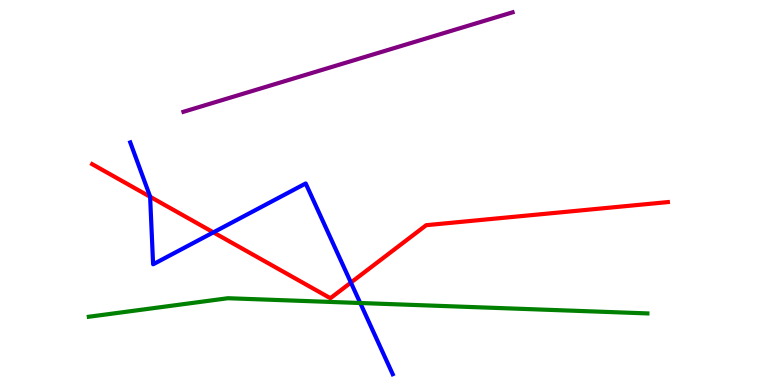[{'lines': ['blue', 'red'], 'intersections': [{'x': 1.94, 'y': 4.89}, {'x': 2.75, 'y': 3.96}, {'x': 4.53, 'y': 2.66}]}, {'lines': ['green', 'red'], 'intersections': []}, {'lines': ['purple', 'red'], 'intersections': []}, {'lines': ['blue', 'green'], 'intersections': [{'x': 4.65, 'y': 2.13}]}, {'lines': ['blue', 'purple'], 'intersections': []}, {'lines': ['green', 'purple'], 'intersections': []}]